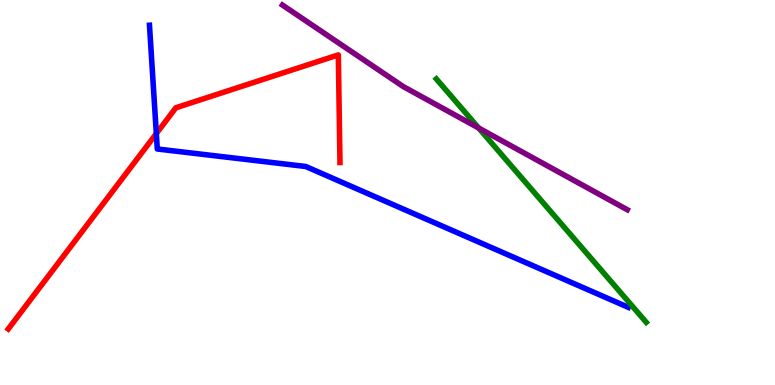[{'lines': ['blue', 'red'], 'intersections': [{'x': 2.02, 'y': 6.53}]}, {'lines': ['green', 'red'], 'intersections': []}, {'lines': ['purple', 'red'], 'intersections': []}, {'lines': ['blue', 'green'], 'intersections': []}, {'lines': ['blue', 'purple'], 'intersections': []}, {'lines': ['green', 'purple'], 'intersections': [{'x': 6.18, 'y': 6.67}]}]